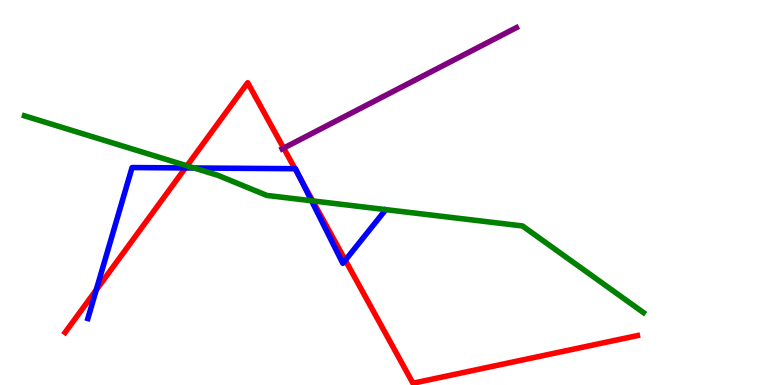[{'lines': ['blue', 'red'], 'intersections': [{'x': 1.24, 'y': 2.47}, {'x': 2.39, 'y': 5.64}, {'x': 3.81, 'y': 5.62}, {'x': 3.88, 'y': 5.35}, {'x': 4.46, 'y': 3.24}]}, {'lines': ['green', 'red'], 'intersections': [{'x': 2.41, 'y': 5.69}, {'x': 4.03, 'y': 4.78}]}, {'lines': ['purple', 'red'], 'intersections': [{'x': 3.66, 'y': 6.15}]}, {'lines': ['blue', 'green'], 'intersections': [{'x': 2.5, 'y': 5.64}, {'x': 4.02, 'y': 4.79}]}, {'lines': ['blue', 'purple'], 'intersections': []}, {'lines': ['green', 'purple'], 'intersections': []}]